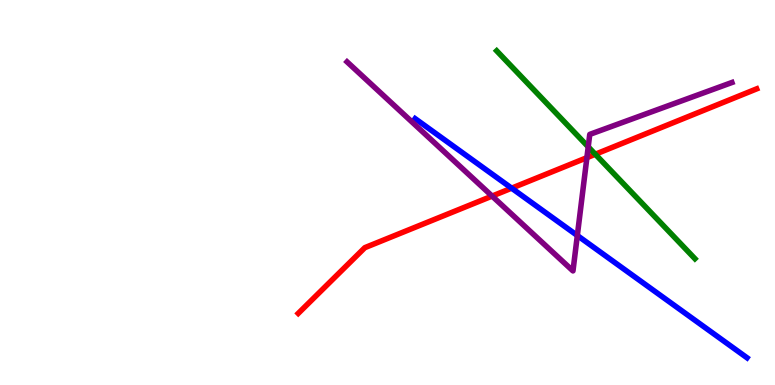[{'lines': ['blue', 'red'], 'intersections': [{'x': 6.6, 'y': 5.11}]}, {'lines': ['green', 'red'], 'intersections': [{'x': 7.68, 'y': 5.99}]}, {'lines': ['purple', 'red'], 'intersections': [{'x': 6.35, 'y': 4.91}, {'x': 7.57, 'y': 5.9}]}, {'lines': ['blue', 'green'], 'intersections': []}, {'lines': ['blue', 'purple'], 'intersections': [{'x': 7.45, 'y': 3.88}]}, {'lines': ['green', 'purple'], 'intersections': [{'x': 7.59, 'y': 6.19}]}]